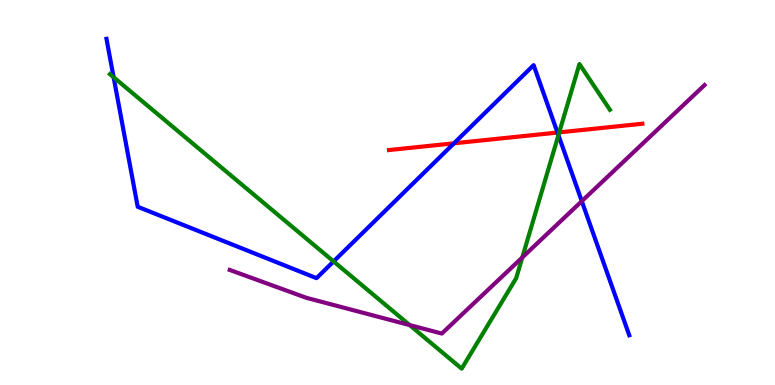[{'lines': ['blue', 'red'], 'intersections': [{'x': 5.86, 'y': 6.28}, {'x': 7.19, 'y': 6.56}]}, {'lines': ['green', 'red'], 'intersections': [{'x': 7.22, 'y': 6.56}]}, {'lines': ['purple', 'red'], 'intersections': []}, {'lines': ['blue', 'green'], 'intersections': [{'x': 1.47, 'y': 7.99}, {'x': 4.3, 'y': 3.21}, {'x': 7.21, 'y': 6.49}]}, {'lines': ['blue', 'purple'], 'intersections': [{'x': 7.51, 'y': 4.77}]}, {'lines': ['green', 'purple'], 'intersections': [{'x': 5.29, 'y': 1.56}, {'x': 6.74, 'y': 3.31}]}]